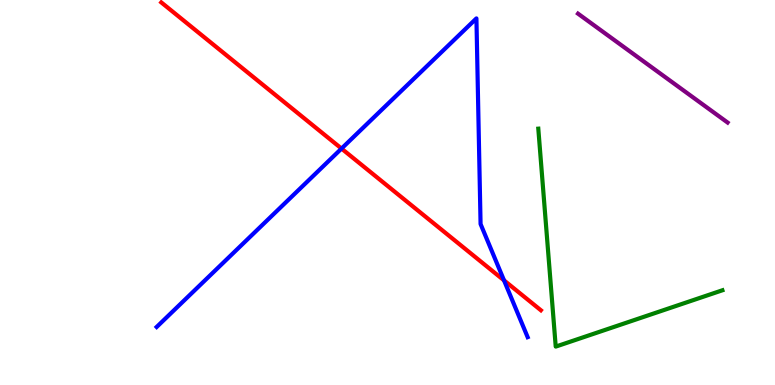[{'lines': ['blue', 'red'], 'intersections': [{'x': 4.41, 'y': 6.14}, {'x': 6.5, 'y': 2.72}]}, {'lines': ['green', 'red'], 'intersections': []}, {'lines': ['purple', 'red'], 'intersections': []}, {'lines': ['blue', 'green'], 'intersections': []}, {'lines': ['blue', 'purple'], 'intersections': []}, {'lines': ['green', 'purple'], 'intersections': []}]